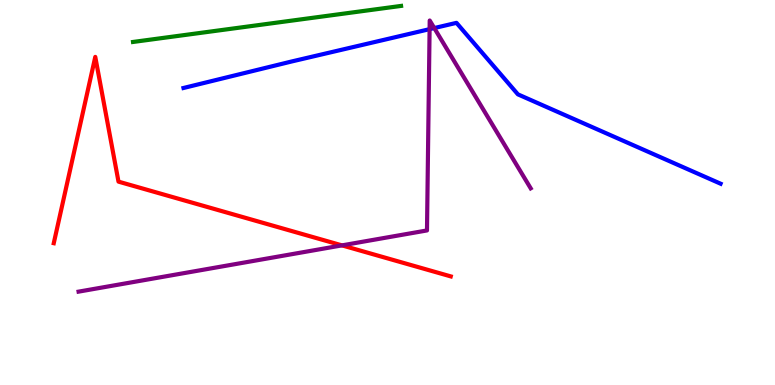[{'lines': ['blue', 'red'], 'intersections': []}, {'lines': ['green', 'red'], 'intersections': []}, {'lines': ['purple', 'red'], 'intersections': [{'x': 4.41, 'y': 3.63}]}, {'lines': ['blue', 'green'], 'intersections': []}, {'lines': ['blue', 'purple'], 'intersections': [{'x': 5.54, 'y': 9.24}, {'x': 5.6, 'y': 9.27}]}, {'lines': ['green', 'purple'], 'intersections': []}]